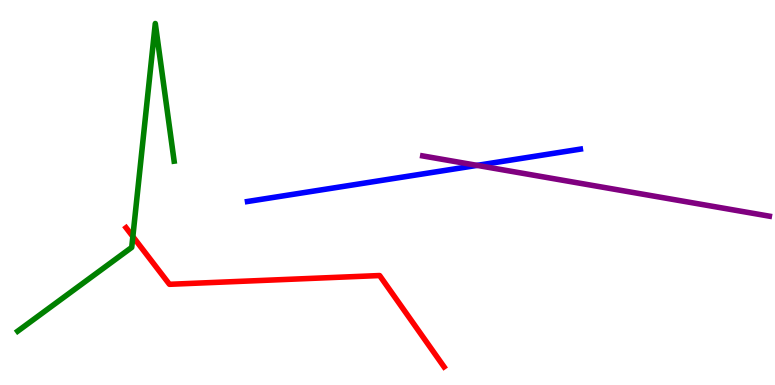[{'lines': ['blue', 'red'], 'intersections': []}, {'lines': ['green', 'red'], 'intersections': [{'x': 1.71, 'y': 3.86}]}, {'lines': ['purple', 'red'], 'intersections': []}, {'lines': ['blue', 'green'], 'intersections': []}, {'lines': ['blue', 'purple'], 'intersections': [{'x': 6.16, 'y': 5.7}]}, {'lines': ['green', 'purple'], 'intersections': []}]